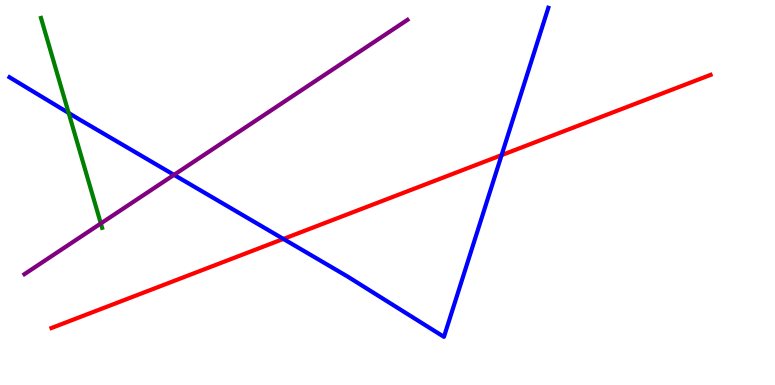[{'lines': ['blue', 'red'], 'intersections': [{'x': 3.66, 'y': 3.79}, {'x': 6.47, 'y': 5.97}]}, {'lines': ['green', 'red'], 'intersections': []}, {'lines': ['purple', 'red'], 'intersections': []}, {'lines': ['blue', 'green'], 'intersections': [{'x': 0.886, 'y': 7.07}]}, {'lines': ['blue', 'purple'], 'intersections': [{'x': 2.25, 'y': 5.46}]}, {'lines': ['green', 'purple'], 'intersections': [{'x': 1.3, 'y': 4.2}]}]